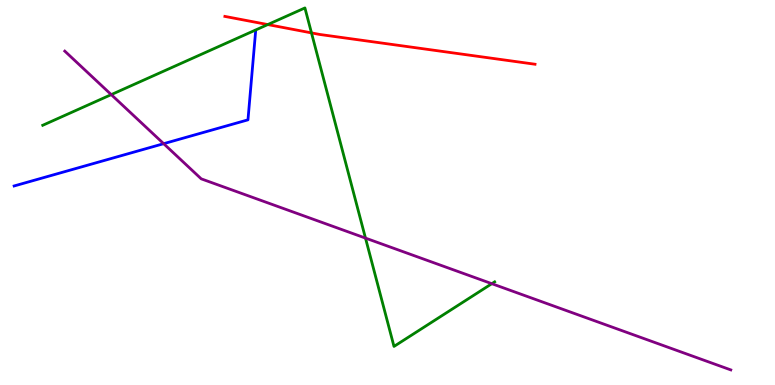[{'lines': ['blue', 'red'], 'intersections': []}, {'lines': ['green', 'red'], 'intersections': [{'x': 3.46, 'y': 9.36}, {'x': 4.02, 'y': 9.15}]}, {'lines': ['purple', 'red'], 'intersections': []}, {'lines': ['blue', 'green'], 'intersections': []}, {'lines': ['blue', 'purple'], 'intersections': [{'x': 2.11, 'y': 6.27}]}, {'lines': ['green', 'purple'], 'intersections': [{'x': 1.44, 'y': 7.54}, {'x': 4.72, 'y': 3.82}, {'x': 6.35, 'y': 2.63}]}]